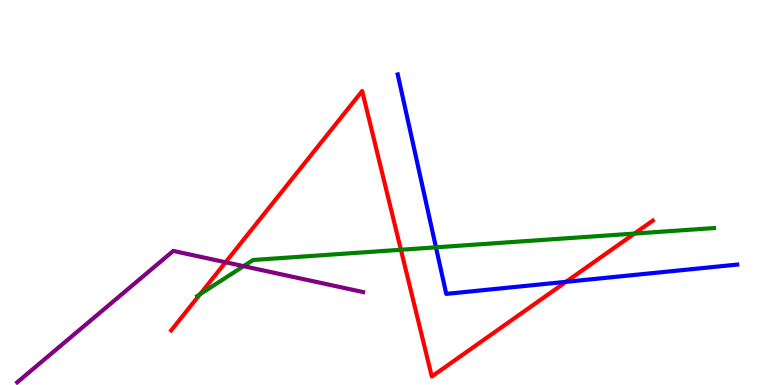[{'lines': ['blue', 'red'], 'intersections': [{'x': 7.3, 'y': 2.68}]}, {'lines': ['green', 'red'], 'intersections': [{'x': 2.58, 'y': 2.36}, {'x': 5.17, 'y': 3.51}, {'x': 8.19, 'y': 3.93}]}, {'lines': ['purple', 'red'], 'intersections': [{'x': 2.91, 'y': 3.19}]}, {'lines': ['blue', 'green'], 'intersections': [{'x': 5.63, 'y': 3.58}]}, {'lines': ['blue', 'purple'], 'intersections': []}, {'lines': ['green', 'purple'], 'intersections': [{'x': 3.14, 'y': 3.09}]}]